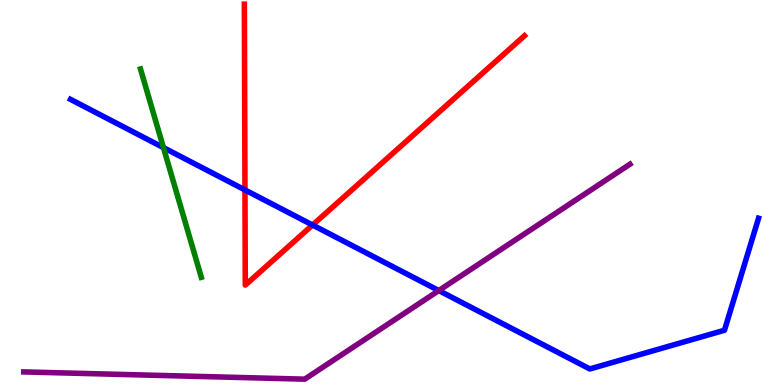[{'lines': ['blue', 'red'], 'intersections': [{'x': 3.16, 'y': 5.07}, {'x': 4.03, 'y': 4.16}]}, {'lines': ['green', 'red'], 'intersections': []}, {'lines': ['purple', 'red'], 'intersections': []}, {'lines': ['blue', 'green'], 'intersections': [{'x': 2.11, 'y': 6.17}]}, {'lines': ['blue', 'purple'], 'intersections': [{'x': 5.66, 'y': 2.45}]}, {'lines': ['green', 'purple'], 'intersections': []}]